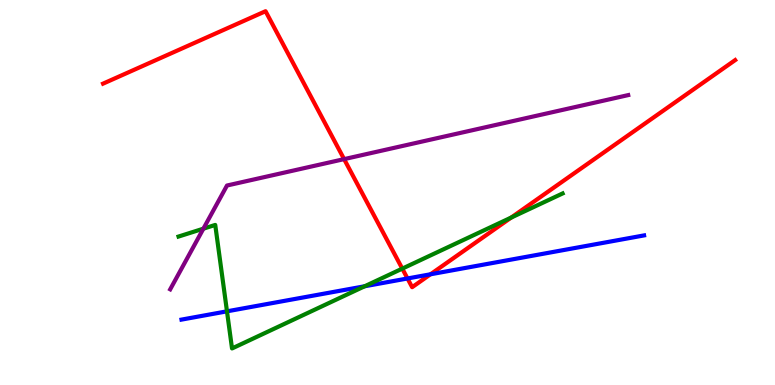[{'lines': ['blue', 'red'], 'intersections': [{'x': 5.26, 'y': 2.77}, {'x': 5.55, 'y': 2.88}]}, {'lines': ['green', 'red'], 'intersections': [{'x': 5.19, 'y': 3.02}, {'x': 6.6, 'y': 4.35}]}, {'lines': ['purple', 'red'], 'intersections': [{'x': 4.44, 'y': 5.87}]}, {'lines': ['blue', 'green'], 'intersections': [{'x': 2.93, 'y': 1.91}, {'x': 4.71, 'y': 2.56}]}, {'lines': ['blue', 'purple'], 'intersections': []}, {'lines': ['green', 'purple'], 'intersections': [{'x': 2.62, 'y': 4.06}]}]